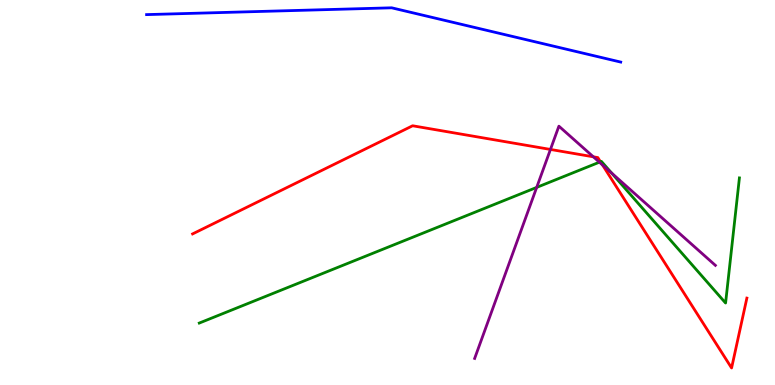[{'lines': ['blue', 'red'], 'intersections': []}, {'lines': ['green', 'red'], 'intersections': [{'x': 7.75, 'y': 5.8}]}, {'lines': ['purple', 'red'], 'intersections': [{'x': 7.1, 'y': 6.12}, {'x': 7.66, 'y': 5.93}, {'x': 7.77, 'y': 5.72}]}, {'lines': ['blue', 'green'], 'intersections': []}, {'lines': ['blue', 'purple'], 'intersections': []}, {'lines': ['green', 'purple'], 'intersections': [{'x': 6.93, 'y': 5.13}, {'x': 7.73, 'y': 5.79}, {'x': 7.89, 'y': 5.5}]}]